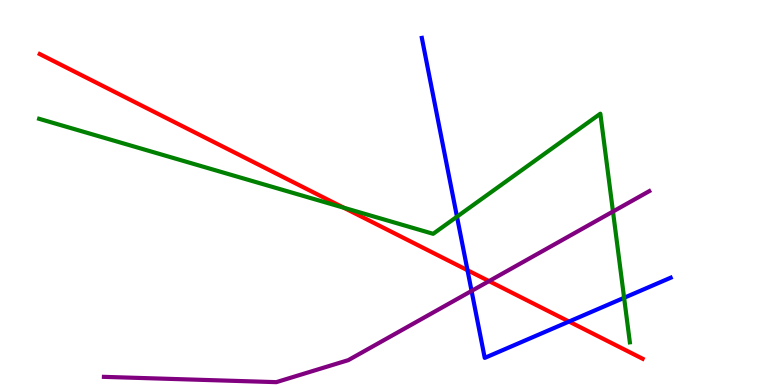[{'lines': ['blue', 'red'], 'intersections': [{'x': 6.03, 'y': 2.98}, {'x': 7.34, 'y': 1.65}]}, {'lines': ['green', 'red'], 'intersections': [{'x': 4.44, 'y': 4.6}]}, {'lines': ['purple', 'red'], 'intersections': [{'x': 6.31, 'y': 2.7}]}, {'lines': ['blue', 'green'], 'intersections': [{'x': 5.9, 'y': 4.37}, {'x': 8.05, 'y': 2.26}]}, {'lines': ['blue', 'purple'], 'intersections': [{'x': 6.08, 'y': 2.44}]}, {'lines': ['green', 'purple'], 'intersections': [{'x': 7.91, 'y': 4.51}]}]